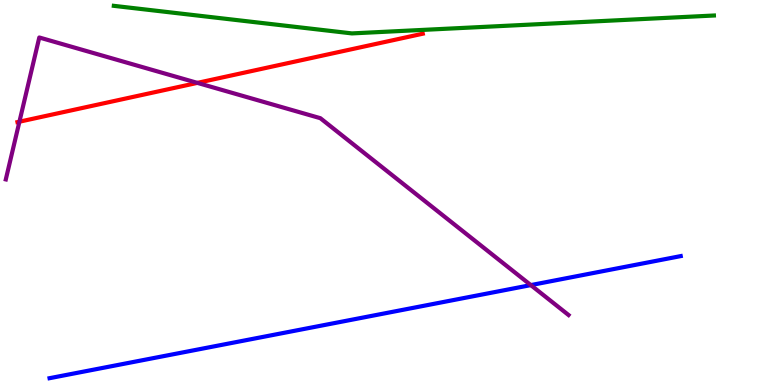[{'lines': ['blue', 'red'], 'intersections': []}, {'lines': ['green', 'red'], 'intersections': []}, {'lines': ['purple', 'red'], 'intersections': [{'x': 0.251, 'y': 6.84}, {'x': 2.55, 'y': 7.85}]}, {'lines': ['blue', 'green'], 'intersections': []}, {'lines': ['blue', 'purple'], 'intersections': [{'x': 6.85, 'y': 2.59}]}, {'lines': ['green', 'purple'], 'intersections': []}]